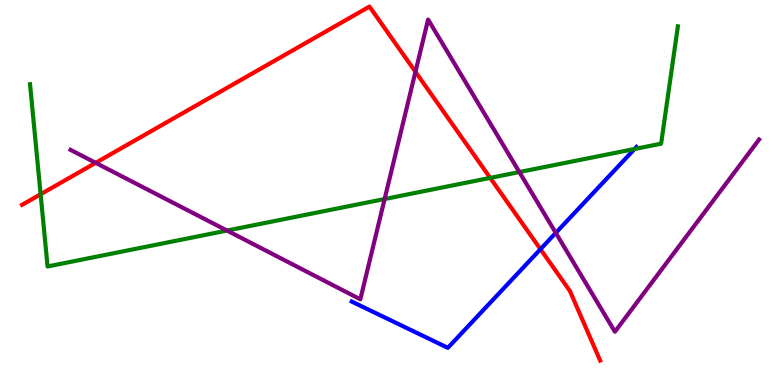[{'lines': ['blue', 'red'], 'intersections': [{'x': 6.97, 'y': 3.53}]}, {'lines': ['green', 'red'], 'intersections': [{'x': 0.524, 'y': 4.95}, {'x': 6.33, 'y': 5.38}]}, {'lines': ['purple', 'red'], 'intersections': [{'x': 1.23, 'y': 5.77}, {'x': 5.36, 'y': 8.13}]}, {'lines': ['blue', 'green'], 'intersections': [{'x': 8.19, 'y': 6.13}]}, {'lines': ['blue', 'purple'], 'intersections': [{'x': 7.17, 'y': 3.95}]}, {'lines': ['green', 'purple'], 'intersections': [{'x': 2.93, 'y': 4.01}, {'x': 4.96, 'y': 4.83}, {'x': 6.7, 'y': 5.53}]}]